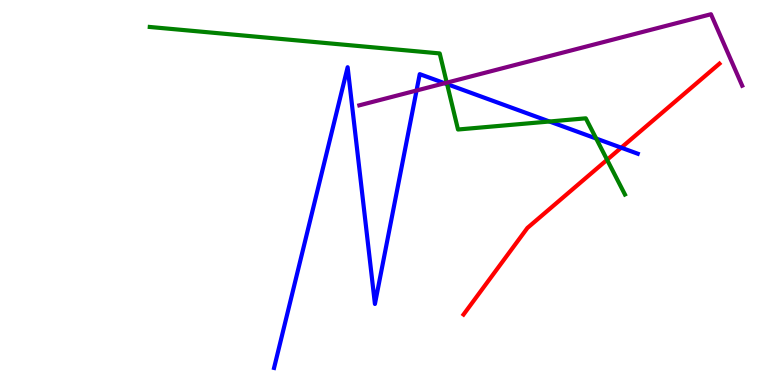[{'lines': ['blue', 'red'], 'intersections': [{'x': 8.02, 'y': 6.16}]}, {'lines': ['green', 'red'], 'intersections': [{'x': 7.83, 'y': 5.85}]}, {'lines': ['purple', 'red'], 'intersections': []}, {'lines': ['blue', 'green'], 'intersections': [{'x': 5.77, 'y': 7.82}, {'x': 7.09, 'y': 6.84}, {'x': 7.69, 'y': 6.4}]}, {'lines': ['blue', 'purple'], 'intersections': [{'x': 5.37, 'y': 7.65}, {'x': 5.74, 'y': 7.84}]}, {'lines': ['green', 'purple'], 'intersections': [{'x': 5.76, 'y': 7.85}]}]